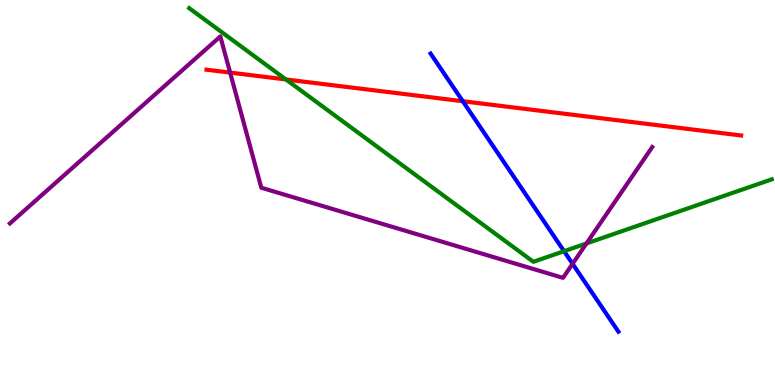[{'lines': ['blue', 'red'], 'intersections': [{'x': 5.97, 'y': 7.37}]}, {'lines': ['green', 'red'], 'intersections': [{'x': 3.69, 'y': 7.94}]}, {'lines': ['purple', 'red'], 'intersections': [{'x': 2.97, 'y': 8.11}]}, {'lines': ['blue', 'green'], 'intersections': [{'x': 7.28, 'y': 3.48}]}, {'lines': ['blue', 'purple'], 'intersections': [{'x': 7.39, 'y': 3.15}]}, {'lines': ['green', 'purple'], 'intersections': [{'x': 7.57, 'y': 3.68}]}]